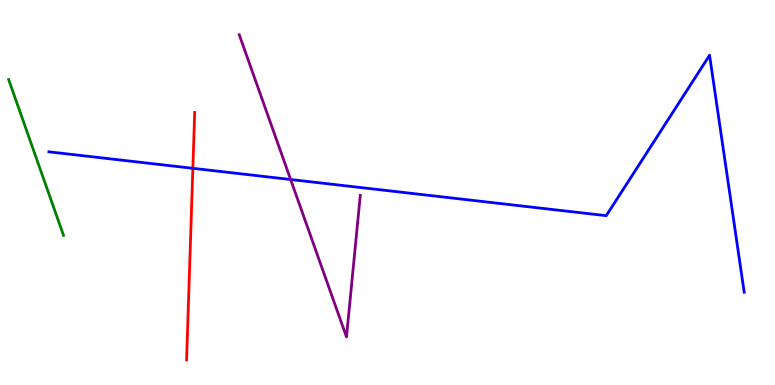[{'lines': ['blue', 'red'], 'intersections': [{'x': 2.49, 'y': 5.63}]}, {'lines': ['green', 'red'], 'intersections': []}, {'lines': ['purple', 'red'], 'intersections': []}, {'lines': ['blue', 'green'], 'intersections': []}, {'lines': ['blue', 'purple'], 'intersections': [{'x': 3.75, 'y': 5.34}]}, {'lines': ['green', 'purple'], 'intersections': []}]